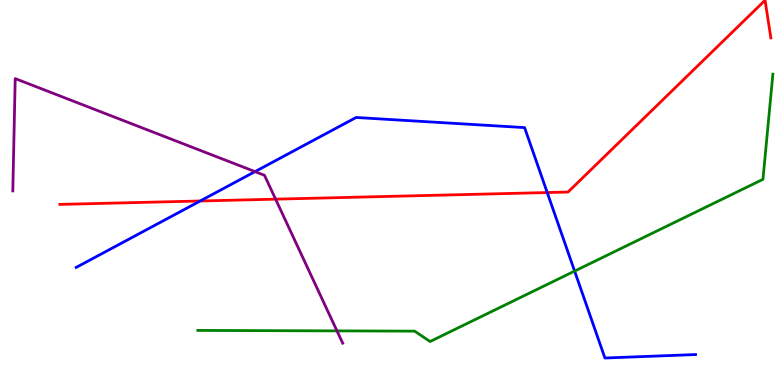[{'lines': ['blue', 'red'], 'intersections': [{'x': 2.58, 'y': 4.78}, {'x': 7.06, 'y': 5.0}]}, {'lines': ['green', 'red'], 'intersections': []}, {'lines': ['purple', 'red'], 'intersections': [{'x': 3.56, 'y': 4.83}]}, {'lines': ['blue', 'green'], 'intersections': [{'x': 7.41, 'y': 2.96}]}, {'lines': ['blue', 'purple'], 'intersections': [{'x': 3.29, 'y': 5.54}]}, {'lines': ['green', 'purple'], 'intersections': [{'x': 4.35, 'y': 1.41}]}]